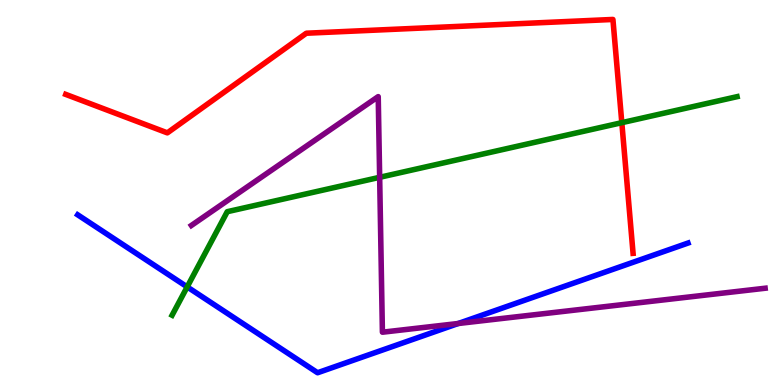[{'lines': ['blue', 'red'], 'intersections': []}, {'lines': ['green', 'red'], 'intersections': [{'x': 8.02, 'y': 6.81}]}, {'lines': ['purple', 'red'], 'intersections': []}, {'lines': ['blue', 'green'], 'intersections': [{'x': 2.42, 'y': 2.55}]}, {'lines': ['blue', 'purple'], 'intersections': [{'x': 5.91, 'y': 1.6}]}, {'lines': ['green', 'purple'], 'intersections': [{'x': 4.9, 'y': 5.39}]}]